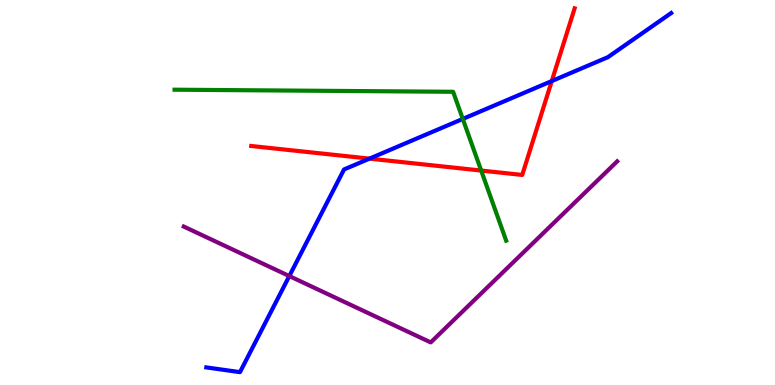[{'lines': ['blue', 'red'], 'intersections': [{'x': 4.77, 'y': 5.88}, {'x': 7.12, 'y': 7.89}]}, {'lines': ['green', 'red'], 'intersections': [{'x': 6.21, 'y': 5.57}]}, {'lines': ['purple', 'red'], 'intersections': []}, {'lines': ['blue', 'green'], 'intersections': [{'x': 5.97, 'y': 6.91}]}, {'lines': ['blue', 'purple'], 'intersections': [{'x': 3.73, 'y': 2.83}]}, {'lines': ['green', 'purple'], 'intersections': []}]